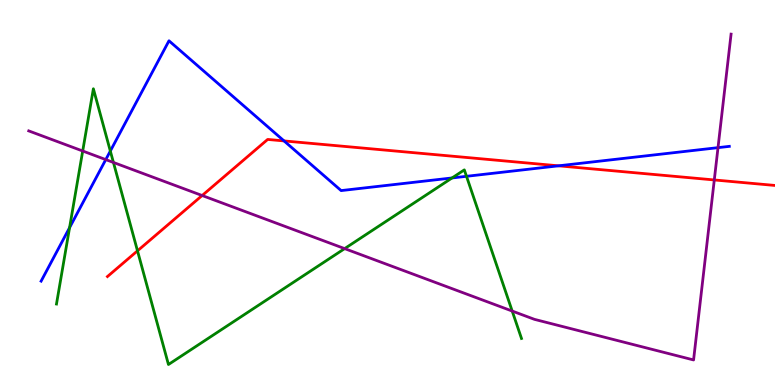[{'lines': ['blue', 'red'], 'intersections': [{'x': 3.67, 'y': 6.34}, {'x': 7.21, 'y': 5.69}]}, {'lines': ['green', 'red'], 'intersections': [{'x': 1.77, 'y': 3.48}]}, {'lines': ['purple', 'red'], 'intersections': [{'x': 2.61, 'y': 4.92}, {'x': 9.22, 'y': 5.33}]}, {'lines': ['blue', 'green'], 'intersections': [{'x': 0.898, 'y': 4.09}, {'x': 1.42, 'y': 6.08}, {'x': 5.83, 'y': 5.38}, {'x': 6.02, 'y': 5.42}]}, {'lines': ['blue', 'purple'], 'intersections': [{'x': 1.36, 'y': 5.85}, {'x': 9.26, 'y': 6.16}]}, {'lines': ['green', 'purple'], 'intersections': [{'x': 1.07, 'y': 6.08}, {'x': 1.46, 'y': 5.78}, {'x': 4.45, 'y': 3.54}, {'x': 6.61, 'y': 1.92}]}]